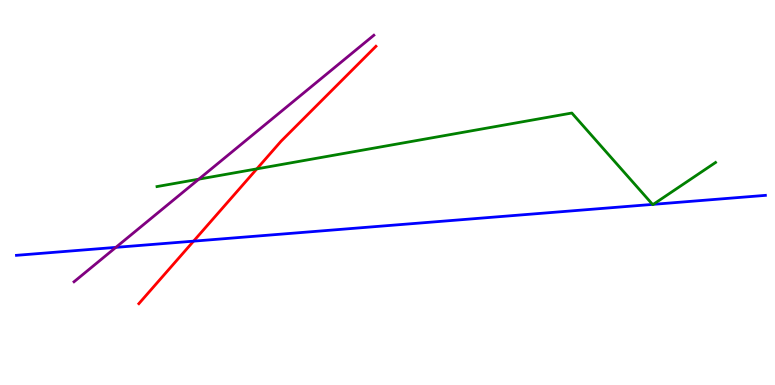[{'lines': ['blue', 'red'], 'intersections': [{'x': 2.5, 'y': 3.74}]}, {'lines': ['green', 'red'], 'intersections': [{'x': 3.31, 'y': 5.61}]}, {'lines': ['purple', 'red'], 'intersections': []}, {'lines': ['blue', 'green'], 'intersections': [{'x': 8.42, 'y': 4.69}, {'x': 8.43, 'y': 4.69}]}, {'lines': ['blue', 'purple'], 'intersections': [{'x': 1.49, 'y': 3.57}]}, {'lines': ['green', 'purple'], 'intersections': [{'x': 2.57, 'y': 5.35}]}]